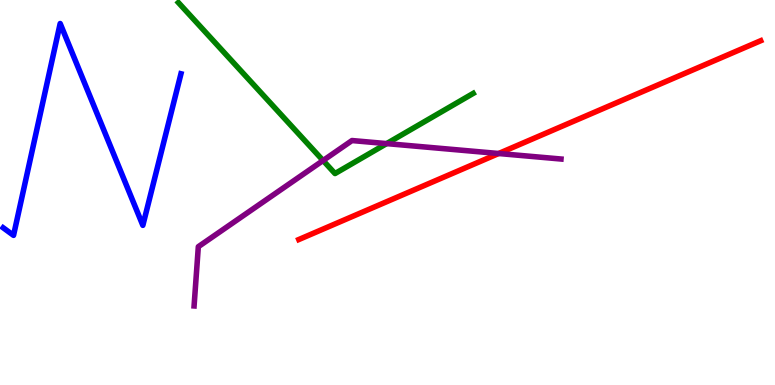[{'lines': ['blue', 'red'], 'intersections': []}, {'lines': ['green', 'red'], 'intersections': []}, {'lines': ['purple', 'red'], 'intersections': [{'x': 6.43, 'y': 6.01}]}, {'lines': ['blue', 'green'], 'intersections': []}, {'lines': ['blue', 'purple'], 'intersections': []}, {'lines': ['green', 'purple'], 'intersections': [{'x': 4.17, 'y': 5.83}, {'x': 4.99, 'y': 6.27}]}]